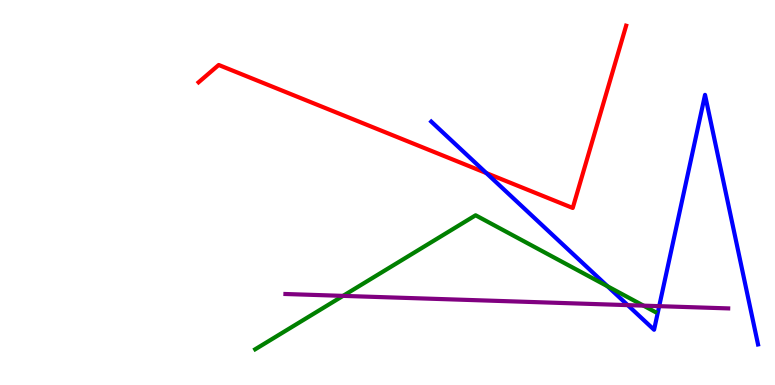[{'lines': ['blue', 'red'], 'intersections': [{'x': 6.28, 'y': 5.5}]}, {'lines': ['green', 'red'], 'intersections': []}, {'lines': ['purple', 'red'], 'intersections': []}, {'lines': ['blue', 'green'], 'intersections': [{'x': 7.84, 'y': 2.56}]}, {'lines': ['blue', 'purple'], 'intersections': [{'x': 8.1, 'y': 2.07}, {'x': 8.51, 'y': 2.05}]}, {'lines': ['green', 'purple'], 'intersections': [{'x': 4.43, 'y': 2.31}, {'x': 8.3, 'y': 2.06}]}]